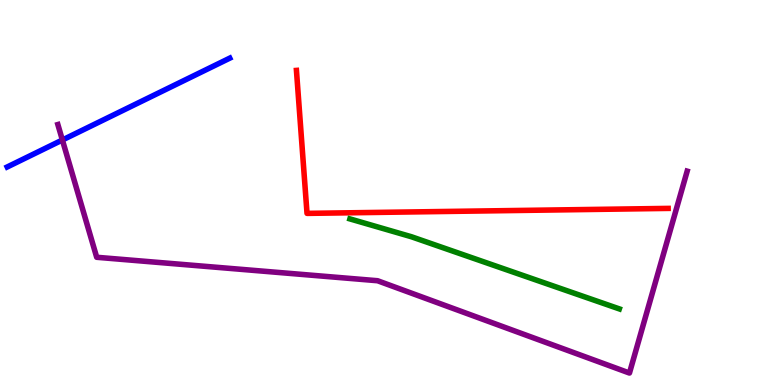[{'lines': ['blue', 'red'], 'intersections': []}, {'lines': ['green', 'red'], 'intersections': []}, {'lines': ['purple', 'red'], 'intersections': []}, {'lines': ['blue', 'green'], 'intersections': []}, {'lines': ['blue', 'purple'], 'intersections': [{'x': 0.805, 'y': 6.36}]}, {'lines': ['green', 'purple'], 'intersections': []}]